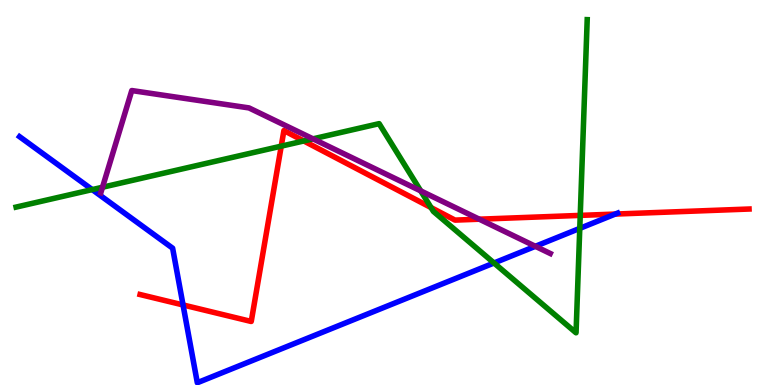[{'lines': ['blue', 'red'], 'intersections': [{'x': 2.36, 'y': 2.08}, {'x': 7.94, 'y': 4.44}]}, {'lines': ['green', 'red'], 'intersections': [{'x': 3.63, 'y': 6.2}, {'x': 3.92, 'y': 6.34}, {'x': 5.56, 'y': 4.61}, {'x': 7.49, 'y': 4.41}]}, {'lines': ['purple', 'red'], 'intersections': [{'x': 6.18, 'y': 4.31}]}, {'lines': ['blue', 'green'], 'intersections': [{'x': 1.19, 'y': 5.08}, {'x': 6.37, 'y': 3.17}, {'x': 7.48, 'y': 4.07}]}, {'lines': ['blue', 'purple'], 'intersections': [{'x': 6.91, 'y': 3.6}]}, {'lines': ['green', 'purple'], 'intersections': [{'x': 1.32, 'y': 5.14}, {'x': 4.04, 'y': 6.39}, {'x': 5.43, 'y': 5.04}]}]